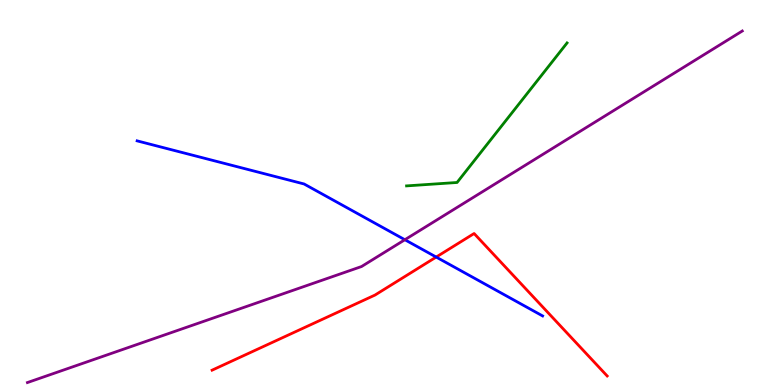[{'lines': ['blue', 'red'], 'intersections': [{'x': 5.63, 'y': 3.32}]}, {'lines': ['green', 'red'], 'intersections': []}, {'lines': ['purple', 'red'], 'intersections': []}, {'lines': ['blue', 'green'], 'intersections': []}, {'lines': ['blue', 'purple'], 'intersections': [{'x': 5.22, 'y': 3.77}]}, {'lines': ['green', 'purple'], 'intersections': []}]